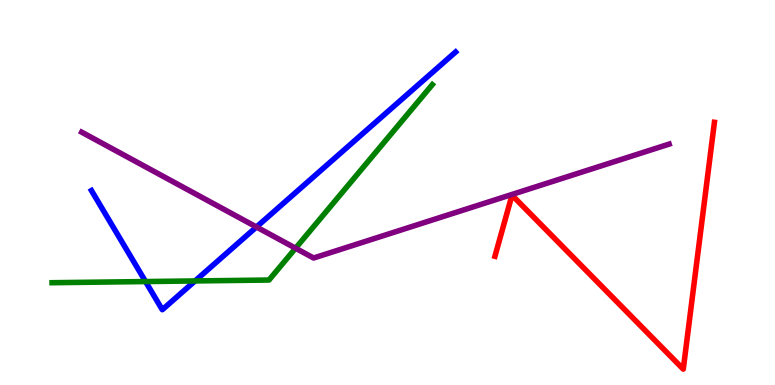[{'lines': ['blue', 'red'], 'intersections': []}, {'lines': ['green', 'red'], 'intersections': []}, {'lines': ['purple', 'red'], 'intersections': []}, {'lines': ['blue', 'green'], 'intersections': [{'x': 1.88, 'y': 2.69}, {'x': 2.52, 'y': 2.7}]}, {'lines': ['blue', 'purple'], 'intersections': [{'x': 3.31, 'y': 4.1}]}, {'lines': ['green', 'purple'], 'intersections': [{'x': 3.81, 'y': 3.55}]}]